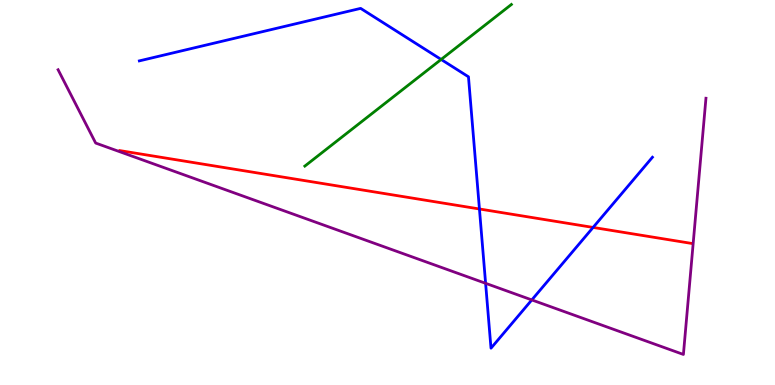[{'lines': ['blue', 'red'], 'intersections': [{'x': 6.19, 'y': 4.57}, {'x': 7.65, 'y': 4.09}]}, {'lines': ['green', 'red'], 'intersections': []}, {'lines': ['purple', 'red'], 'intersections': []}, {'lines': ['blue', 'green'], 'intersections': [{'x': 5.69, 'y': 8.46}]}, {'lines': ['blue', 'purple'], 'intersections': [{'x': 6.27, 'y': 2.64}, {'x': 6.86, 'y': 2.21}]}, {'lines': ['green', 'purple'], 'intersections': []}]